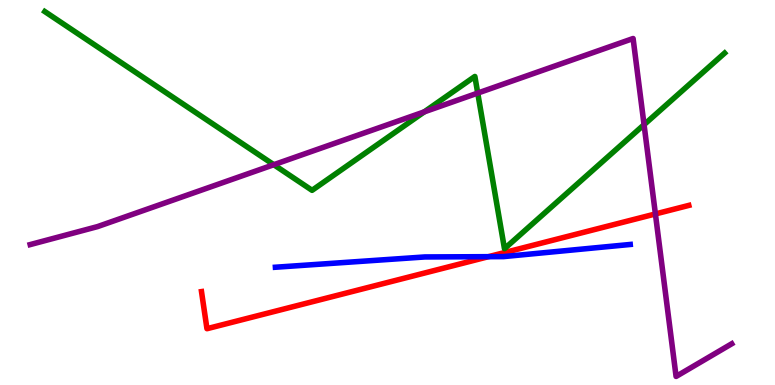[{'lines': ['blue', 'red'], 'intersections': [{'x': 6.3, 'y': 3.33}]}, {'lines': ['green', 'red'], 'intersections': []}, {'lines': ['purple', 'red'], 'intersections': [{'x': 8.46, 'y': 4.44}]}, {'lines': ['blue', 'green'], 'intersections': []}, {'lines': ['blue', 'purple'], 'intersections': []}, {'lines': ['green', 'purple'], 'intersections': [{'x': 3.53, 'y': 5.72}, {'x': 5.47, 'y': 7.09}, {'x': 6.16, 'y': 7.58}, {'x': 8.31, 'y': 6.76}]}]